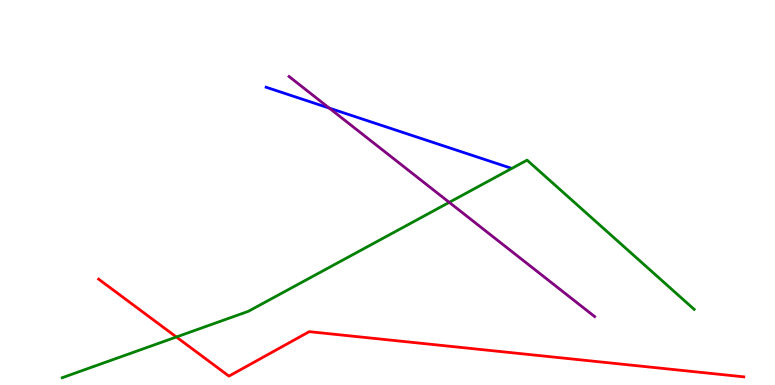[{'lines': ['blue', 'red'], 'intersections': []}, {'lines': ['green', 'red'], 'intersections': [{'x': 2.28, 'y': 1.25}]}, {'lines': ['purple', 'red'], 'intersections': []}, {'lines': ['blue', 'green'], 'intersections': []}, {'lines': ['blue', 'purple'], 'intersections': [{'x': 4.25, 'y': 7.19}]}, {'lines': ['green', 'purple'], 'intersections': [{'x': 5.8, 'y': 4.74}]}]